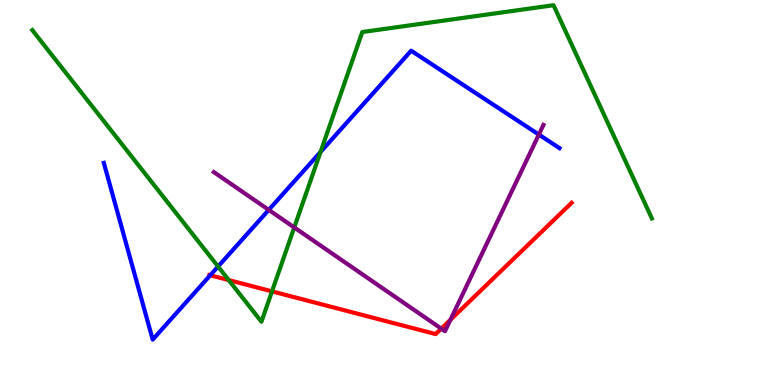[{'lines': ['blue', 'red'], 'intersections': [{'x': 2.71, 'y': 2.85}]}, {'lines': ['green', 'red'], 'intersections': [{'x': 2.95, 'y': 2.73}, {'x': 3.51, 'y': 2.43}]}, {'lines': ['purple', 'red'], 'intersections': [{'x': 5.69, 'y': 1.46}, {'x': 5.81, 'y': 1.69}]}, {'lines': ['blue', 'green'], 'intersections': [{'x': 2.81, 'y': 3.08}, {'x': 4.14, 'y': 6.05}]}, {'lines': ['blue', 'purple'], 'intersections': [{'x': 3.47, 'y': 4.55}, {'x': 6.95, 'y': 6.5}]}, {'lines': ['green', 'purple'], 'intersections': [{'x': 3.8, 'y': 4.09}]}]